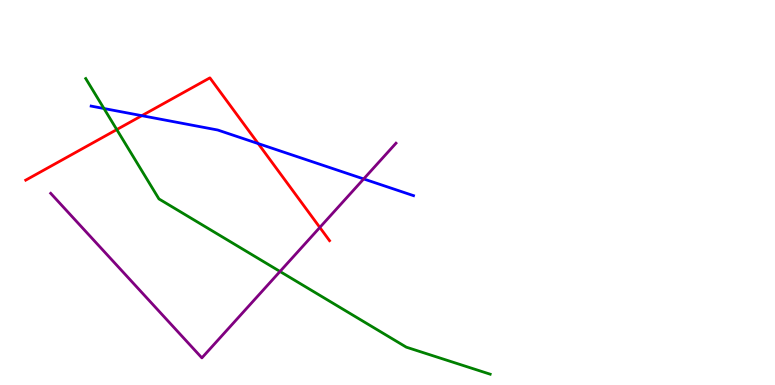[{'lines': ['blue', 'red'], 'intersections': [{'x': 1.83, 'y': 7.0}, {'x': 3.33, 'y': 6.27}]}, {'lines': ['green', 'red'], 'intersections': [{'x': 1.51, 'y': 6.63}]}, {'lines': ['purple', 'red'], 'intersections': [{'x': 4.13, 'y': 4.09}]}, {'lines': ['blue', 'green'], 'intersections': [{'x': 1.34, 'y': 7.18}]}, {'lines': ['blue', 'purple'], 'intersections': [{'x': 4.69, 'y': 5.35}]}, {'lines': ['green', 'purple'], 'intersections': [{'x': 3.61, 'y': 2.95}]}]